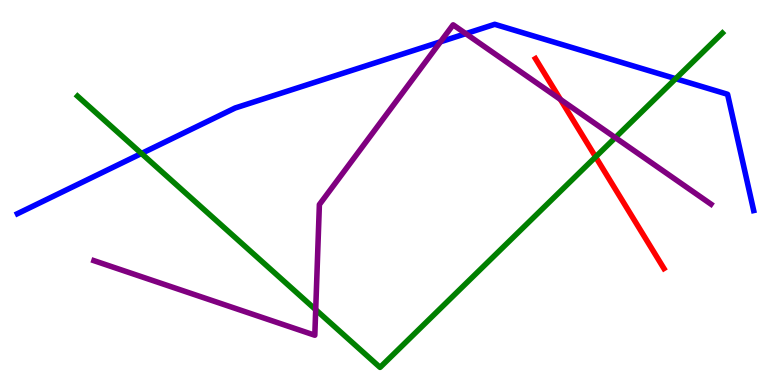[{'lines': ['blue', 'red'], 'intersections': []}, {'lines': ['green', 'red'], 'intersections': [{'x': 7.69, 'y': 5.93}]}, {'lines': ['purple', 'red'], 'intersections': [{'x': 7.23, 'y': 7.42}]}, {'lines': ['blue', 'green'], 'intersections': [{'x': 1.83, 'y': 6.01}, {'x': 8.72, 'y': 7.96}]}, {'lines': ['blue', 'purple'], 'intersections': [{'x': 5.68, 'y': 8.91}, {'x': 6.01, 'y': 9.13}]}, {'lines': ['green', 'purple'], 'intersections': [{'x': 4.07, 'y': 1.96}, {'x': 7.94, 'y': 6.43}]}]